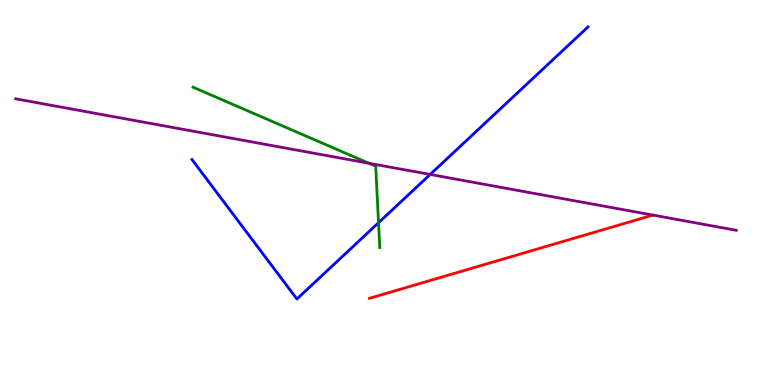[{'lines': ['blue', 'red'], 'intersections': []}, {'lines': ['green', 'red'], 'intersections': []}, {'lines': ['purple', 'red'], 'intersections': []}, {'lines': ['blue', 'green'], 'intersections': [{'x': 4.88, 'y': 4.22}]}, {'lines': ['blue', 'purple'], 'intersections': [{'x': 5.55, 'y': 5.47}]}, {'lines': ['green', 'purple'], 'intersections': [{'x': 4.76, 'y': 5.76}]}]